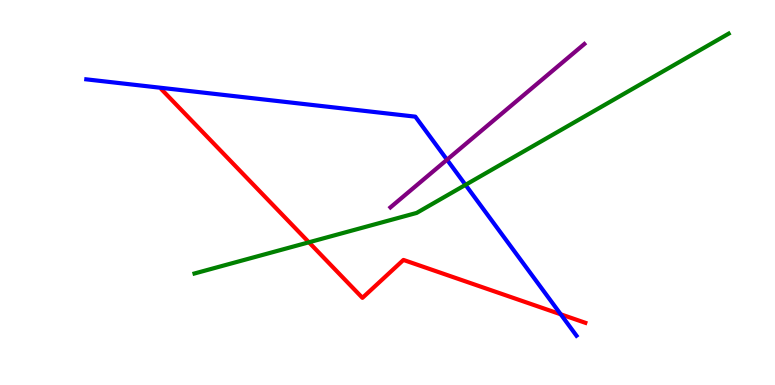[{'lines': ['blue', 'red'], 'intersections': [{'x': 7.24, 'y': 1.84}]}, {'lines': ['green', 'red'], 'intersections': [{'x': 3.99, 'y': 3.71}]}, {'lines': ['purple', 'red'], 'intersections': []}, {'lines': ['blue', 'green'], 'intersections': [{'x': 6.01, 'y': 5.2}]}, {'lines': ['blue', 'purple'], 'intersections': [{'x': 5.77, 'y': 5.85}]}, {'lines': ['green', 'purple'], 'intersections': []}]